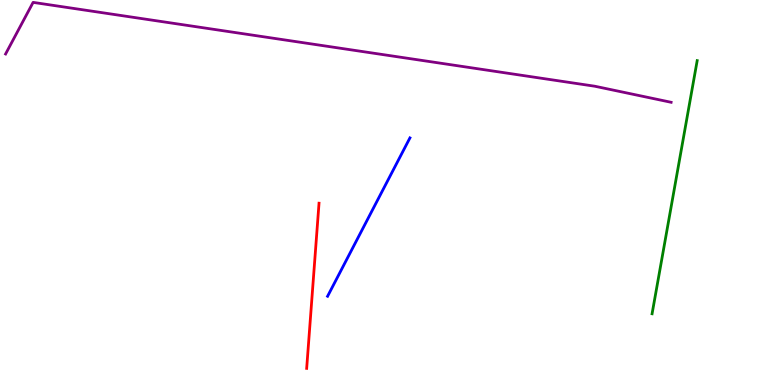[{'lines': ['blue', 'red'], 'intersections': []}, {'lines': ['green', 'red'], 'intersections': []}, {'lines': ['purple', 'red'], 'intersections': []}, {'lines': ['blue', 'green'], 'intersections': []}, {'lines': ['blue', 'purple'], 'intersections': []}, {'lines': ['green', 'purple'], 'intersections': []}]